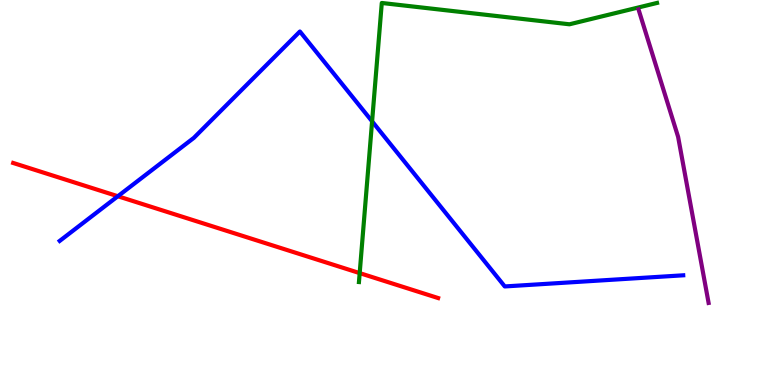[{'lines': ['blue', 'red'], 'intersections': [{'x': 1.52, 'y': 4.9}]}, {'lines': ['green', 'red'], 'intersections': [{'x': 4.64, 'y': 2.91}]}, {'lines': ['purple', 'red'], 'intersections': []}, {'lines': ['blue', 'green'], 'intersections': [{'x': 4.8, 'y': 6.85}]}, {'lines': ['blue', 'purple'], 'intersections': []}, {'lines': ['green', 'purple'], 'intersections': []}]